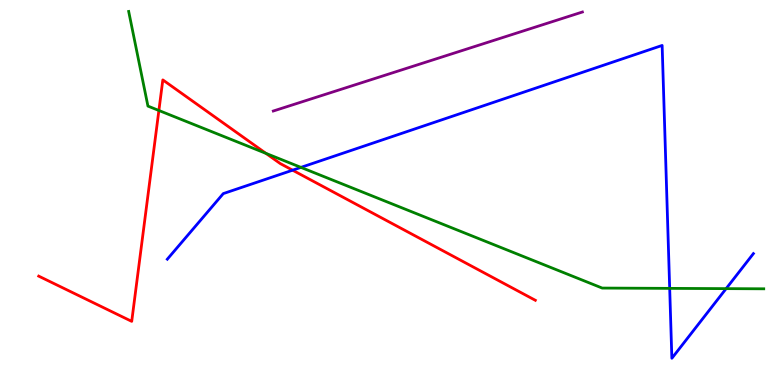[{'lines': ['blue', 'red'], 'intersections': [{'x': 3.78, 'y': 5.58}]}, {'lines': ['green', 'red'], 'intersections': [{'x': 2.05, 'y': 7.13}, {'x': 3.43, 'y': 6.02}]}, {'lines': ['purple', 'red'], 'intersections': []}, {'lines': ['blue', 'green'], 'intersections': [{'x': 3.88, 'y': 5.65}, {'x': 8.64, 'y': 2.51}, {'x': 9.37, 'y': 2.5}]}, {'lines': ['blue', 'purple'], 'intersections': []}, {'lines': ['green', 'purple'], 'intersections': []}]